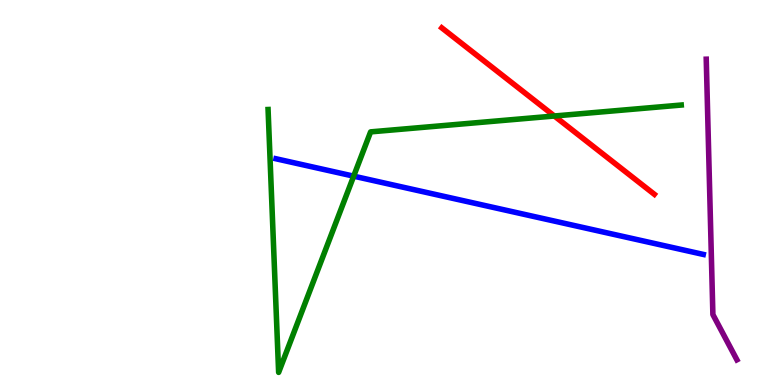[{'lines': ['blue', 'red'], 'intersections': []}, {'lines': ['green', 'red'], 'intersections': [{'x': 7.15, 'y': 6.99}]}, {'lines': ['purple', 'red'], 'intersections': []}, {'lines': ['blue', 'green'], 'intersections': [{'x': 4.56, 'y': 5.42}]}, {'lines': ['blue', 'purple'], 'intersections': []}, {'lines': ['green', 'purple'], 'intersections': []}]